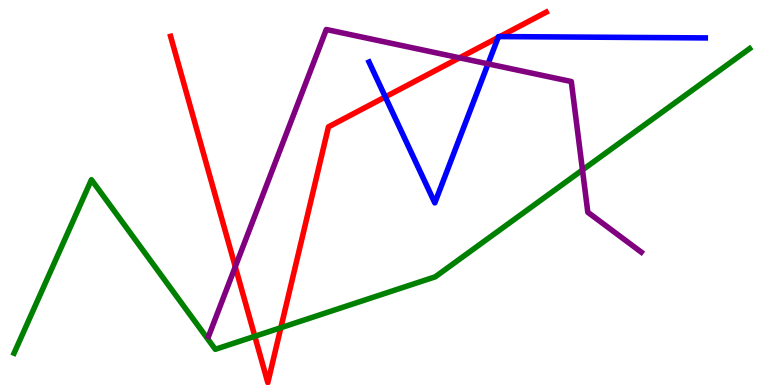[{'lines': ['blue', 'red'], 'intersections': [{'x': 4.97, 'y': 7.48}, {'x': 6.43, 'y': 9.03}, {'x': 6.45, 'y': 9.05}]}, {'lines': ['green', 'red'], 'intersections': [{'x': 3.29, 'y': 1.27}, {'x': 3.62, 'y': 1.49}]}, {'lines': ['purple', 'red'], 'intersections': [{'x': 3.04, 'y': 3.07}, {'x': 5.93, 'y': 8.5}]}, {'lines': ['blue', 'green'], 'intersections': []}, {'lines': ['blue', 'purple'], 'intersections': [{'x': 6.3, 'y': 8.34}]}, {'lines': ['green', 'purple'], 'intersections': [{'x': 7.52, 'y': 5.59}]}]